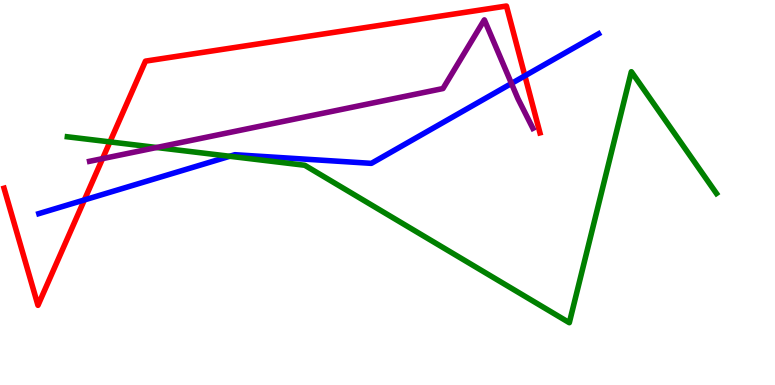[{'lines': ['blue', 'red'], 'intersections': [{'x': 1.09, 'y': 4.81}, {'x': 6.77, 'y': 8.03}]}, {'lines': ['green', 'red'], 'intersections': [{'x': 1.42, 'y': 6.31}]}, {'lines': ['purple', 'red'], 'intersections': [{'x': 1.32, 'y': 5.88}]}, {'lines': ['blue', 'green'], 'intersections': [{'x': 2.96, 'y': 5.94}]}, {'lines': ['blue', 'purple'], 'intersections': [{'x': 6.6, 'y': 7.83}]}, {'lines': ['green', 'purple'], 'intersections': [{'x': 2.02, 'y': 6.17}]}]